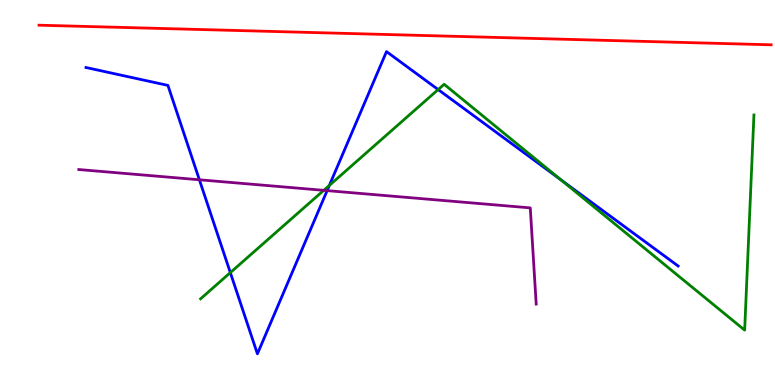[{'lines': ['blue', 'red'], 'intersections': []}, {'lines': ['green', 'red'], 'intersections': []}, {'lines': ['purple', 'red'], 'intersections': []}, {'lines': ['blue', 'green'], 'intersections': [{'x': 2.97, 'y': 2.92}, {'x': 4.25, 'y': 5.18}, {'x': 5.65, 'y': 7.67}, {'x': 7.24, 'y': 5.33}]}, {'lines': ['blue', 'purple'], 'intersections': [{'x': 2.57, 'y': 5.33}, {'x': 4.22, 'y': 5.05}]}, {'lines': ['green', 'purple'], 'intersections': [{'x': 4.18, 'y': 5.06}]}]